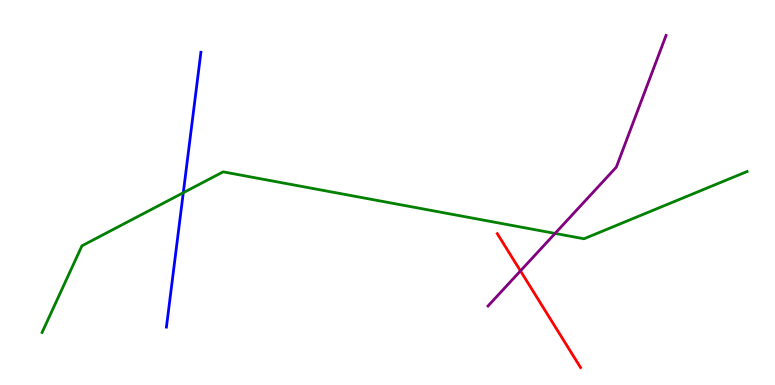[{'lines': ['blue', 'red'], 'intersections': []}, {'lines': ['green', 'red'], 'intersections': []}, {'lines': ['purple', 'red'], 'intersections': [{'x': 6.72, 'y': 2.96}]}, {'lines': ['blue', 'green'], 'intersections': [{'x': 2.36, 'y': 4.99}]}, {'lines': ['blue', 'purple'], 'intersections': []}, {'lines': ['green', 'purple'], 'intersections': [{'x': 7.16, 'y': 3.94}]}]